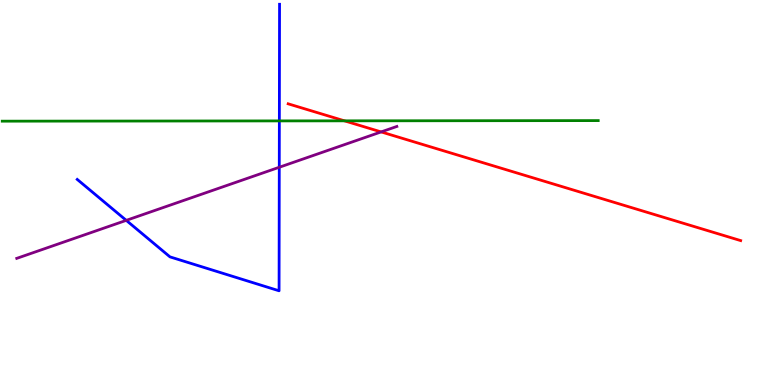[{'lines': ['blue', 'red'], 'intersections': []}, {'lines': ['green', 'red'], 'intersections': [{'x': 4.45, 'y': 6.86}]}, {'lines': ['purple', 'red'], 'intersections': [{'x': 4.92, 'y': 6.57}]}, {'lines': ['blue', 'green'], 'intersections': [{'x': 3.6, 'y': 6.86}]}, {'lines': ['blue', 'purple'], 'intersections': [{'x': 1.63, 'y': 4.28}, {'x': 3.6, 'y': 5.66}]}, {'lines': ['green', 'purple'], 'intersections': []}]